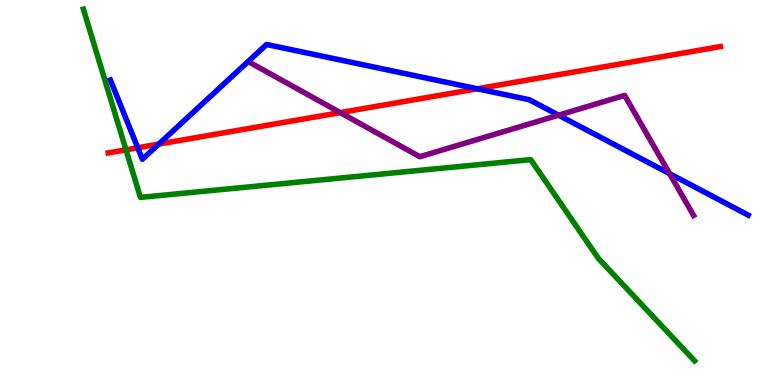[{'lines': ['blue', 'red'], 'intersections': [{'x': 1.78, 'y': 6.16}, {'x': 2.05, 'y': 6.26}, {'x': 6.16, 'y': 7.69}]}, {'lines': ['green', 'red'], 'intersections': [{'x': 1.63, 'y': 6.11}]}, {'lines': ['purple', 'red'], 'intersections': [{'x': 4.39, 'y': 7.08}]}, {'lines': ['blue', 'green'], 'intersections': []}, {'lines': ['blue', 'purple'], 'intersections': [{'x': 7.21, 'y': 7.01}, {'x': 8.64, 'y': 5.49}]}, {'lines': ['green', 'purple'], 'intersections': []}]